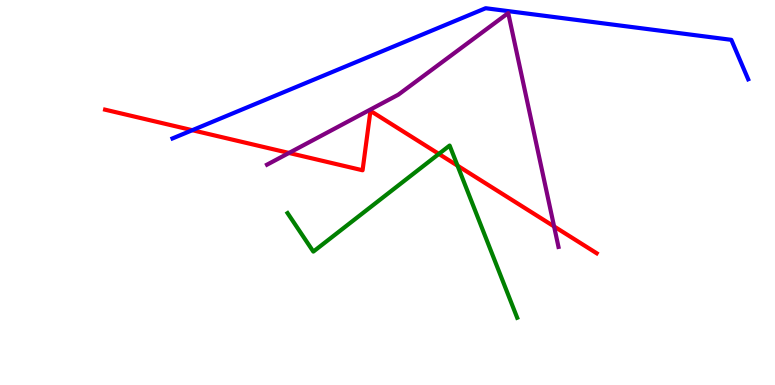[{'lines': ['blue', 'red'], 'intersections': [{'x': 2.48, 'y': 6.62}]}, {'lines': ['green', 'red'], 'intersections': [{'x': 5.66, 'y': 6.0}, {'x': 5.9, 'y': 5.7}]}, {'lines': ['purple', 'red'], 'intersections': [{'x': 3.73, 'y': 6.03}, {'x': 7.15, 'y': 4.12}]}, {'lines': ['blue', 'green'], 'intersections': []}, {'lines': ['blue', 'purple'], 'intersections': []}, {'lines': ['green', 'purple'], 'intersections': []}]